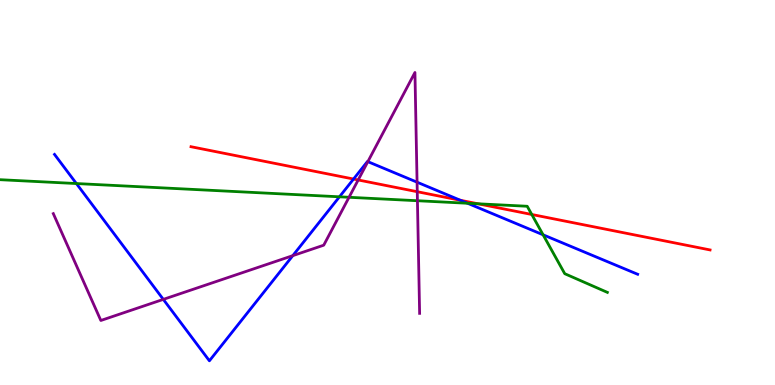[{'lines': ['blue', 'red'], 'intersections': [{'x': 4.56, 'y': 5.35}, {'x': 5.94, 'y': 4.8}]}, {'lines': ['green', 'red'], 'intersections': [{'x': 6.17, 'y': 4.71}, {'x': 6.86, 'y': 4.43}]}, {'lines': ['purple', 'red'], 'intersections': [{'x': 4.62, 'y': 5.33}, {'x': 5.38, 'y': 5.02}]}, {'lines': ['blue', 'green'], 'intersections': [{'x': 0.986, 'y': 5.23}, {'x': 4.38, 'y': 4.89}, {'x': 6.03, 'y': 4.72}, {'x': 7.01, 'y': 3.9}]}, {'lines': ['blue', 'purple'], 'intersections': [{'x': 2.11, 'y': 2.22}, {'x': 3.78, 'y': 3.36}, {'x': 4.75, 'y': 5.8}, {'x': 5.38, 'y': 5.27}]}, {'lines': ['green', 'purple'], 'intersections': [{'x': 4.5, 'y': 4.88}, {'x': 5.39, 'y': 4.79}]}]